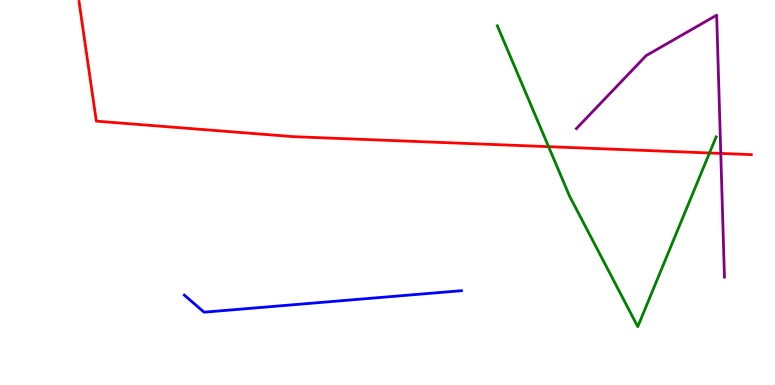[{'lines': ['blue', 'red'], 'intersections': []}, {'lines': ['green', 'red'], 'intersections': [{'x': 7.08, 'y': 6.19}, {'x': 9.15, 'y': 6.03}]}, {'lines': ['purple', 'red'], 'intersections': [{'x': 9.3, 'y': 6.01}]}, {'lines': ['blue', 'green'], 'intersections': []}, {'lines': ['blue', 'purple'], 'intersections': []}, {'lines': ['green', 'purple'], 'intersections': []}]